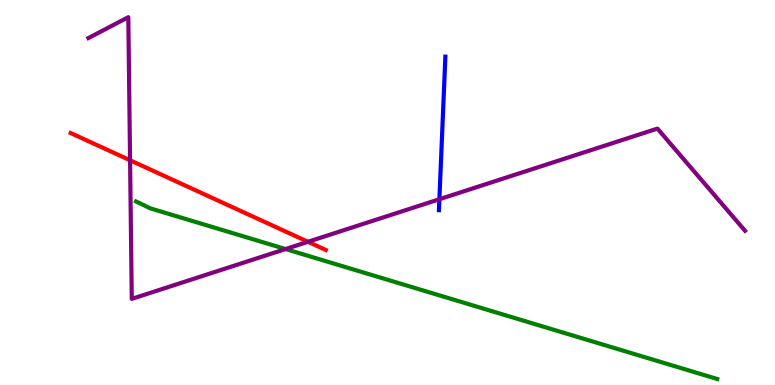[{'lines': ['blue', 'red'], 'intersections': []}, {'lines': ['green', 'red'], 'intersections': []}, {'lines': ['purple', 'red'], 'intersections': [{'x': 1.68, 'y': 5.84}, {'x': 3.97, 'y': 3.72}]}, {'lines': ['blue', 'green'], 'intersections': []}, {'lines': ['blue', 'purple'], 'intersections': [{'x': 5.67, 'y': 4.83}]}, {'lines': ['green', 'purple'], 'intersections': [{'x': 3.68, 'y': 3.53}]}]